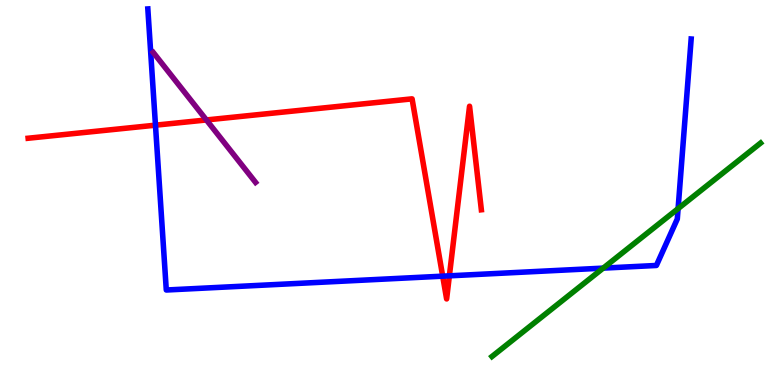[{'lines': ['blue', 'red'], 'intersections': [{'x': 2.01, 'y': 6.75}, {'x': 5.71, 'y': 2.83}, {'x': 5.8, 'y': 2.84}]}, {'lines': ['green', 'red'], 'intersections': []}, {'lines': ['purple', 'red'], 'intersections': [{'x': 2.66, 'y': 6.88}]}, {'lines': ['blue', 'green'], 'intersections': [{'x': 7.78, 'y': 3.04}, {'x': 8.75, 'y': 4.58}]}, {'lines': ['blue', 'purple'], 'intersections': []}, {'lines': ['green', 'purple'], 'intersections': []}]